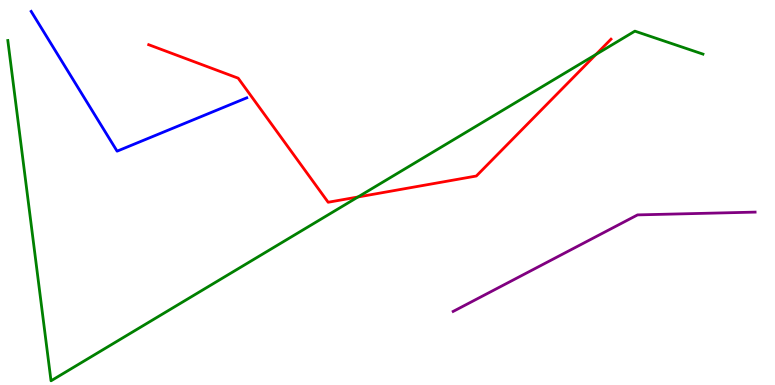[{'lines': ['blue', 'red'], 'intersections': []}, {'lines': ['green', 'red'], 'intersections': [{'x': 4.62, 'y': 4.88}, {'x': 7.69, 'y': 8.59}]}, {'lines': ['purple', 'red'], 'intersections': []}, {'lines': ['blue', 'green'], 'intersections': []}, {'lines': ['blue', 'purple'], 'intersections': []}, {'lines': ['green', 'purple'], 'intersections': []}]